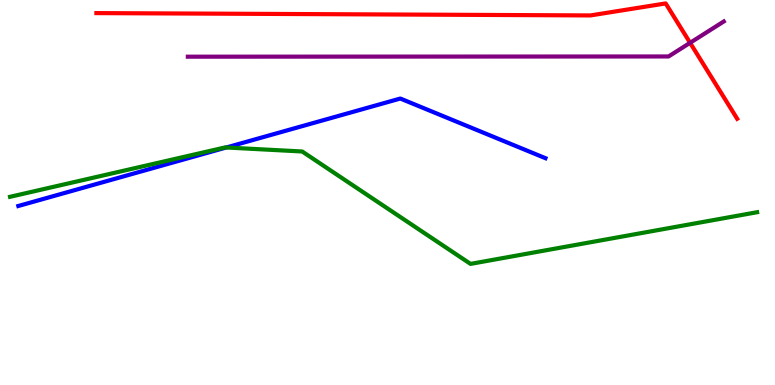[{'lines': ['blue', 'red'], 'intersections': []}, {'lines': ['green', 'red'], 'intersections': []}, {'lines': ['purple', 'red'], 'intersections': [{'x': 8.9, 'y': 8.89}]}, {'lines': ['blue', 'green'], 'intersections': [{'x': 2.92, 'y': 6.17}]}, {'lines': ['blue', 'purple'], 'intersections': []}, {'lines': ['green', 'purple'], 'intersections': []}]